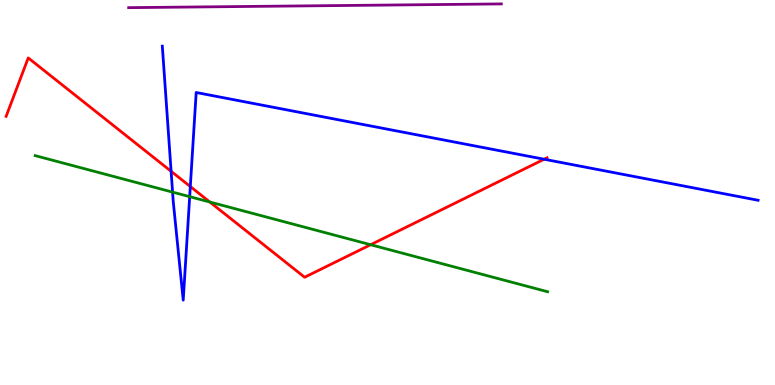[{'lines': ['blue', 'red'], 'intersections': [{'x': 2.21, 'y': 5.55}, {'x': 2.46, 'y': 5.15}, {'x': 7.02, 'y': 5.86}]}, {'lines': ['green', 'red'], 'intersections': [{'x': 2.71, 'y': 4.75}, {'x': 4.78, 'y': 3.64}]}, {'lines': ['purple', 'red'], 'intersections': []}, {'lines': ['blue', 'green'], 'intersections': [{'x': 2.23, 'y': 5.01}, {'x': 2.45, 'y': 4.89}]}, {'lines': ['blue', 'purple'], 'intersections': []}, {'lines': ['green', 'purple'], 'intersections': []}]